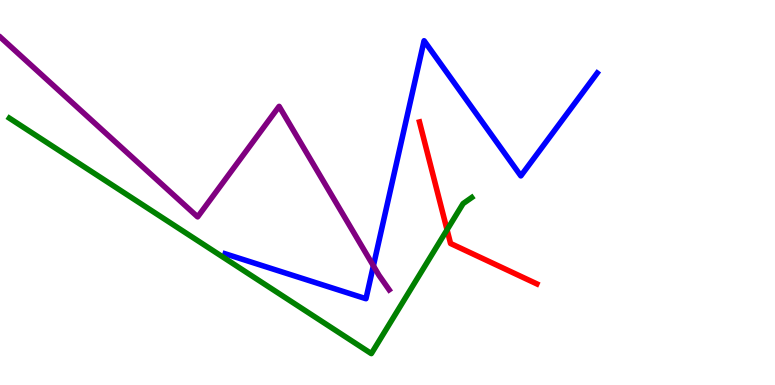[{'lines': ['blue', 'red'], 'intersections': []}, {'lines': ['green', 'red'], 'intersections': [{'x': 5.77, 'y': 4.03}]}, {'lines': ['purple', 'red'], 'intersections': []}, {'lines': ['blue', 'green'], 'intersections': []}, {'lines': ['blue', 'purple'], 'intersections': [{'x': 4.82, 'y': 3.1}]}, {'lines': ['green', 'purple'], 'intersections': []}]